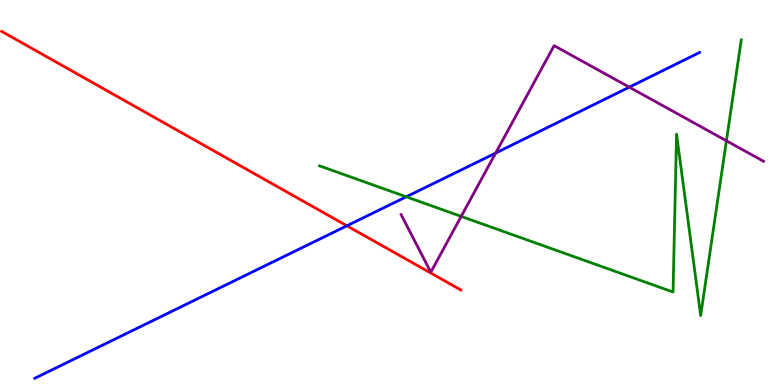[{'lines': ['blue', 'red'], 'intersections': [{'x': 4.48, 'y': 4.14}]}, {'lines': ['green', 'red'], 'intersections': []}, {'lines': ['purple', 'red'], 'intersections': []}, {'lines': ['blue', 'green'], 'intersections': [{'x': 5.24, 'y': 4.89}]}, {'lines': ['blue', 'purple'], 'intersections': [{'x': 6.4, 'y': 6.02}, {'x': 8.12, 'y': 7.74}]}, {'lines': ['green', 'purple'], 'intersections': [{'x': 5.95, 'y': 4.38}, {'x': 9.37, 'y': 6.34}]}]